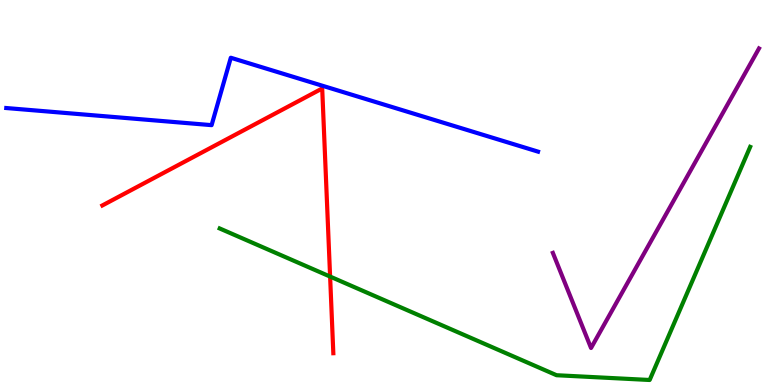[{'lines': ['blue', 'red'], 'intersections': []}, {'lines': ['green', 'red'], 'intersections': [{'x': 4.26, 'y': 2.82}]}, {'lines': ['purple', 'red'], 'intersections': []}, {'lines': ['blue', 'green'], 'intersections': []}, {'lines': ['blue', 'purple'], 'intersections': []}, {'lines': ['green', 'purple'], 'intersections': []}]